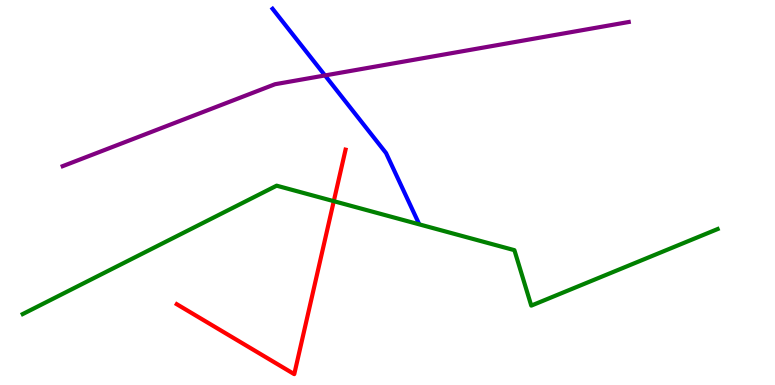[{'lines': ['blue', 'red'], 'intersections': []}, {'lines': ['green', 'red'], 'intersections': [{'x': 4.31, 'y': 4.77}]}, {'lines': ['purple', 'red'], 'intersections': []}, {'lines': ['blue', 'green'], 'intersections': []}, {'lines': ['blue', 'purple'], 'intersections': [{'x': 4.19, 'y': 8.04}]}, {'lines': ['green', 'purple'], 'intersections': []}]